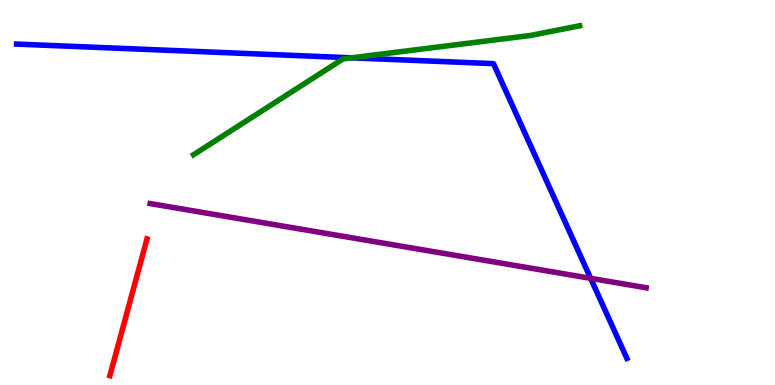[{'lines': ['blue', 'red'], 'intersections': []}, {'lines': ['green', 'red'], 'intersections': []}, {'lines': ['purple', 'red'], 'intersections': []}, {'lines': ['blue', 'green'], 'intersections': [{'x': 4.54, 'y': 8.5}]}, {'lines': ['blue', 'purple'], 'intersections': [{'x': 7.62, 'y': 2.77}]}, {'lines': ['green', 'purple'], 'intersections': []}]